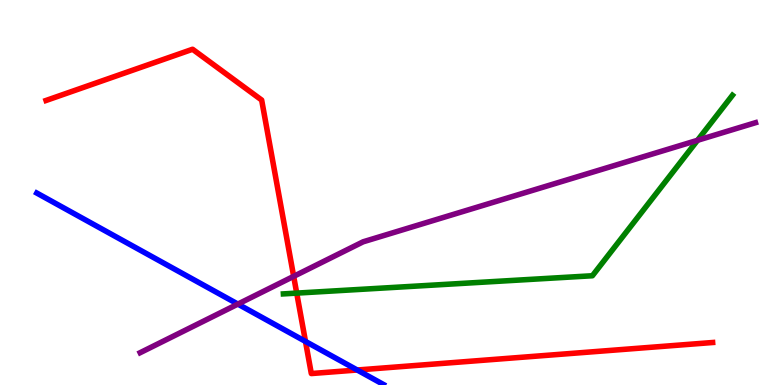[{'lines': ['blue', 'red'], 'intersections': [{'x': 3.94, 'y': 1.13}, {'x': 4.61, 'y': 0.39}]}, {'lines': ['green', 'red'], 'intersections': [{'x': 3.83, 'y': 2.39}]}, {'lines': ['purple', 'red'], 'intersections': [{'x': 3.79, 'y': 2.82}]}, {'lines': ['blue', 'green'], 'intersections': []}, {'lines': ['blue', 'purple'], 'intersections': [{'x': 3.07, 'y': 2.1}]}, {'lines': ['green', 'purple'], 'intersections': [{'x': 9.0, 'y': 6.36}]}]